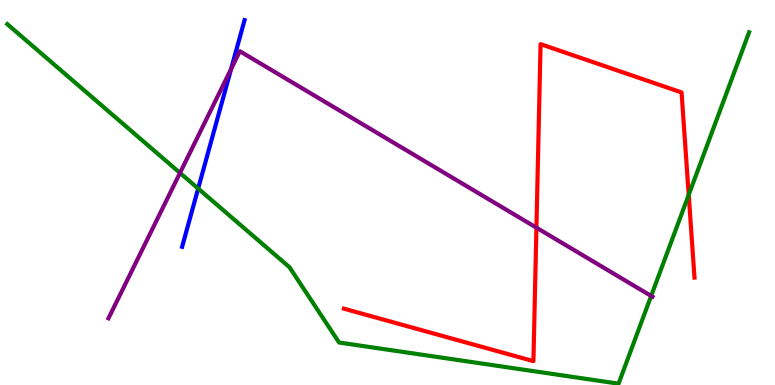[{'lines': ['blue', 'red'], 'intersections': []}, {'lines': ['green', 'red'], 'intersections': [{'x': 8.89, 'y': 4.94}]}, {'lines': ['purple', 'red'], 'intersections': [{'x': 6.92, 'y': 4.09}]}, {'lines': ['blue', 'green'], 'intersections': [{'x': 2.56, 'y': 5.1}]}, {'lines': ['blue', 'purple'], 'intersections': [{'x': 2.98, 'y': 8.21}]}, {'lines': ['green', 'purple'], 'intersections': [{'x': 2.32, 'y': 5.51}, {'x': 8.4, 'y': 2.31}]}]